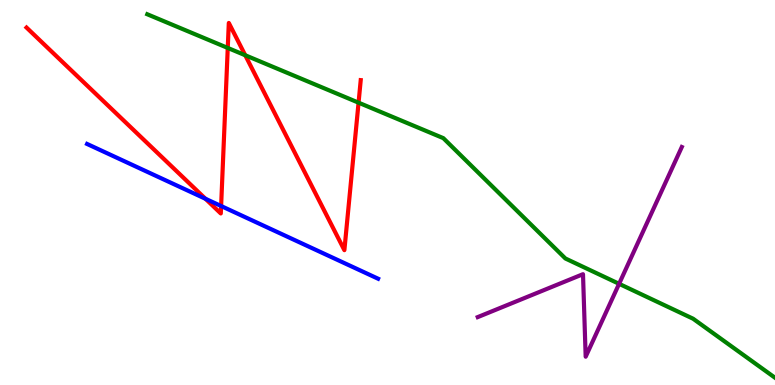[{'lines': ['blue', 'red'], 'intersections': [{'x': 2.65, 'y': 4.84}, {'x': 2.85, 'y': 4.65}]}, {'lines': ['green', 'red'], 'intersections': [{'x': 2.94, 'y': 8.75}, {'x': 3.16, 'y': 8.56}, {'x': 4.63, 'y': 7.33}]}, {'lines': ['purple', 'red'], 'intersections': []}, {'lines': ['blue', 'green'], 'intersections': []}, {'lines': ['blue', 'purple'], 'intersections': []}, {'lines': ['green', 'purple'], 'intersections': [{'x': 7.99, 'y': 2.63}]}]